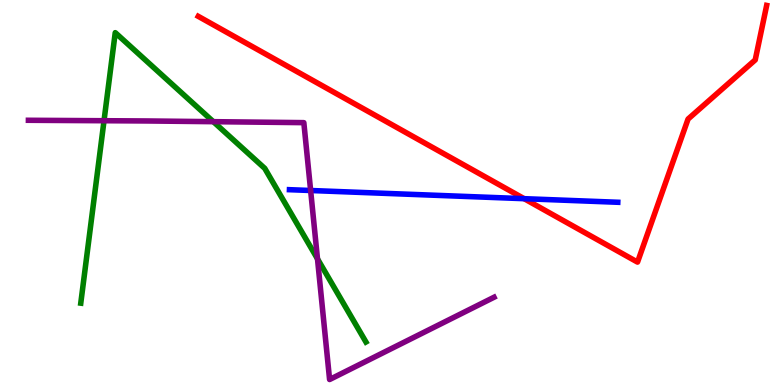[{'lines': ['blue', 'red'], 'intersections': [{'x': 6.76, 'y': 4.84}]}, {'lines': ['green', 'red'], 'intersections': []}, {'lines': ['purple', 'red'], 'intersections': []}, {'lines': ['blue', 'green'], 'intersections': []}, {'lines': ['blue', 'purple'], 'intersections': [{'x': 4.01, 'y': 5.05}]}, {'lines': ['green', 'purple'], 'intersections': [{'x': 1.34, 'y': 6.86}, {'x': 2.75, 'y': 6.84}, {'x': 4.1, 'y': 3.28}]}]